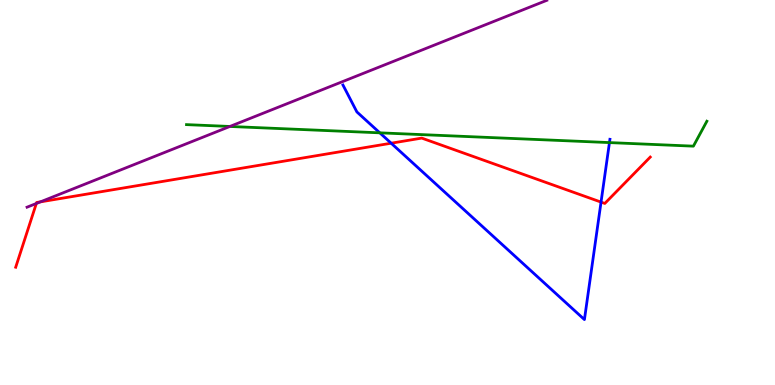[{'lines': ['blue', 'red'], 'intersections': [{'x': 5.05, 'y': 6.28}, {'x': 7.76, 'y': 4.75}]}, {'lines': ['green', 'red'], 'intersections': []}, {'lines': ['purple', 'red'], 'intersections': [{'x': 0.469, 'y': 4.71}, {'x': 0.522, 'y': 4.76}]}, {'lines': ['blue', 'green'], 'intersections': [{'x': 4.9, 'y': 6.55}, {'x': 7.86, 'y': 6.3}]}, {'lines': ['blue', 'purple'], 'intersections': []}, {'lines': ['green', 'purple'], 'intersections': [{'x': 2.97, 'y': 6.72}]}]